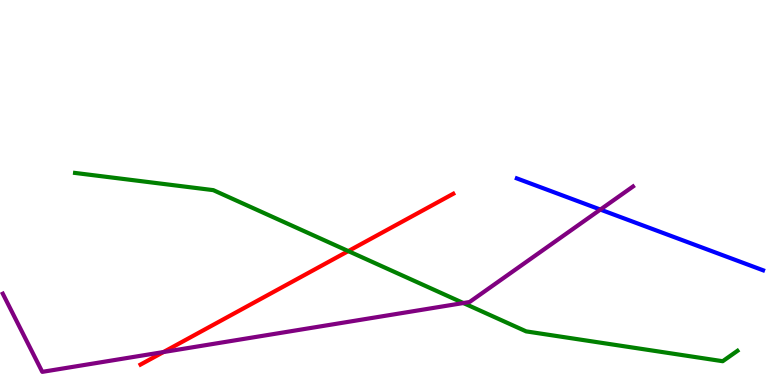[{'lines': ['blue', 'red'], 'intersections': []}, {'lines': ['green', 'red'], 'intersections': [{'x': 4.49, 'y': 3.48}]}, {'lines': ['purple', 'red'], 'intersections': [{'x': 2.11, 'y': 0.856}]}, {'lines': ['blue', 'green'], 'intersections': []}, {'lines': ['blue', 'purple'], 'intersections': [{'x': 7.75, 'y': 4.56}]}, {'lines': ['green', 'purple'], 'intersections': [{'x': 5.98, 'y': 2.13}]}]